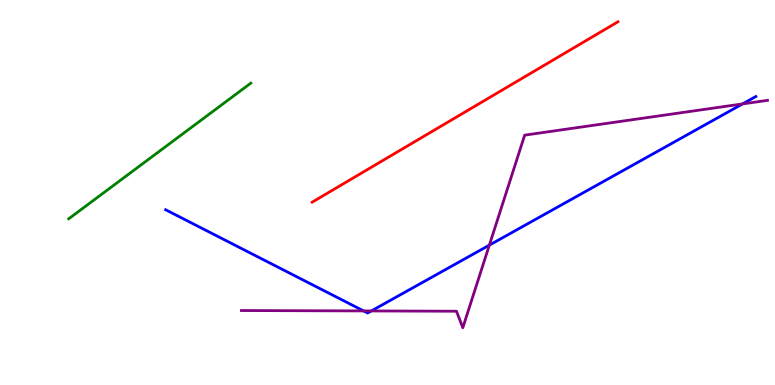[{'lines': ['blue', 'red'], 'intersections': []}, {'lines': ['green', 'red'], 'intersections': []}, {'lines': ['purple', 'red'], 'intersections': []}, {'lines': ['blue', 'green'], 'intersections': []}, {'lines': ['blue', 'purple'], 'intersections': [{'x': 4.69, 'y': 1.92}, {'x': 4.79, 'y': 1.92}, {'x': 6.31, 'y': 3.63}, {'x': 9.58, 'y': 7.3}]}, {'lines': ['green', 'purple'], 'intersections': []}]